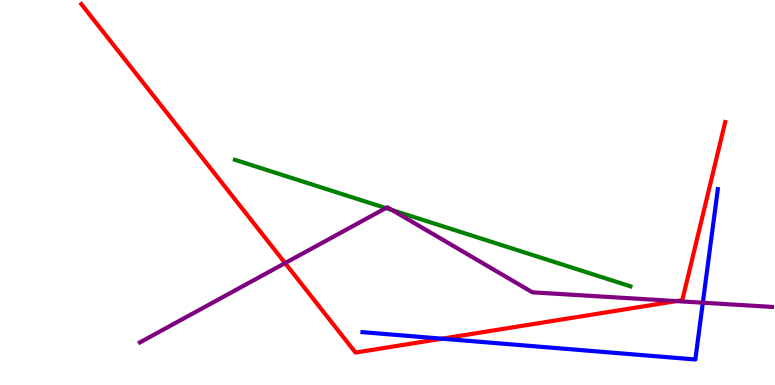[{'lines': ['blue', 'red'], 'intersections': [{'x': 5.7, 'y': 1.2}]}, {'lines': ['green', 'red'], 'intersections': []}, {'lines': ['purple', 'red'], 'intersections': [{'x': 3.68, 'y': 3.17}, {'x': 8.73, 'y': 2.18}]}, {'lines': ['blue', 'green'], 'intersections': []}, {'lines': ['blue', 'purple'], 'intersections': [{'x': 9.07, 'y': 2.14}]}, {'lines': ['green', 'purple'], 'intersections': [{'x': 4.98, 'y': 4.6}, {'x': 5.06, 'y': 4.54}]}]